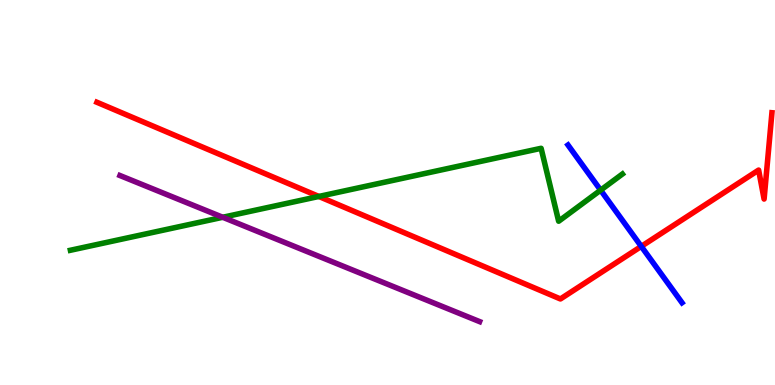[{'lines': ['blue', 'red'], 'intersections': [{'x': 8.27, 'y': 3.6}]}, {'lines': ['green', 'red'], 'intersections': [{'x': 4.11, 'y': 4.9}]}, {'lines': ['purple', 'red'], 'intersections': []}, {'lines': ['blue', 'green'], 'intersections': [{'x': 7.75, 'y': 5.06}]}, {'lines': ['blue', 'purple'], 'intersections': []}, {'lines': ['green', 'purple'], 'intersections': [{'x': 2.87, 'y': 4.36}]}]